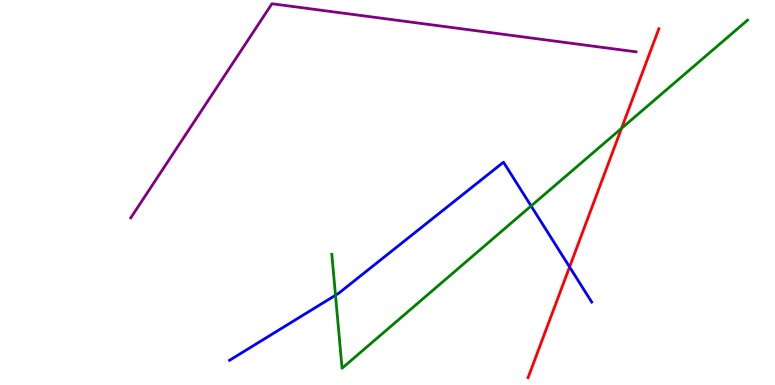[{'lines': ['blue', 'red'], 'intersections': [{'x': 7.35, 'y': 3.07}]}, {'lines': ['green', 'red'], 'intersections': [{'x': 8.02, 'y': 6.67}]}, {'lines': ['purple', 'red'], 'intersections': []}, {'lines': ['blue', 'green'], 'intersections': [{'x': 4.33, 'y': 2.33}, {'x': 6.85, 'y': 4.65}]}, {'lines': ['blue', 'purple'], 'intersections': []}, {'lines': ['green', 'purple'], 'intersections': []}]